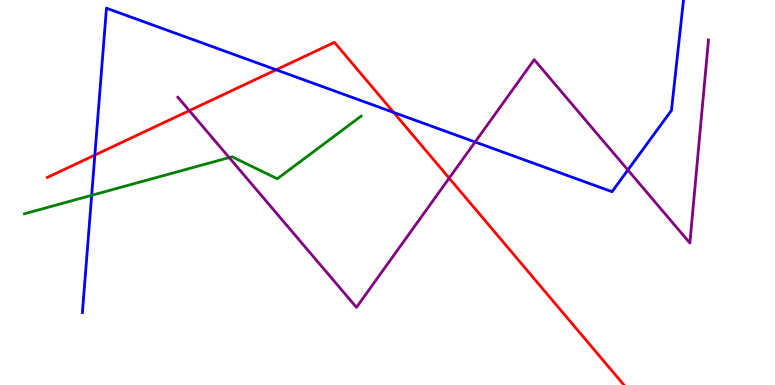[{'lines': ['blue', 'red'], 'intersections': [{'x': 1.22, 'y': 5.97}, {'x': 3.56, 'y': 8.19}, {'x': 5.08, 'y': 7.08}]}, {'lines': ['green', 'red'], 'intersections': []}, {'lines': ['purple', 'red'], 'intersections': [{'x': 2.44, 'y': 7.13}, {'x': 5.8, 'y': 5.37}]}, {'lines': ['blue', 'green'], 'intersections': [{'x': 1.18, 'y': 4.93}]}, {'lines': ['blue', 'purple'], 'intersections': [{'x': 6.13, 'y': 6.31}, {'x': 8.1, 'y': 5.58}]}, {'lines': ['green', 'purple'], 'intersections': [{'x': 2.96, 'y': 5.91}]}]